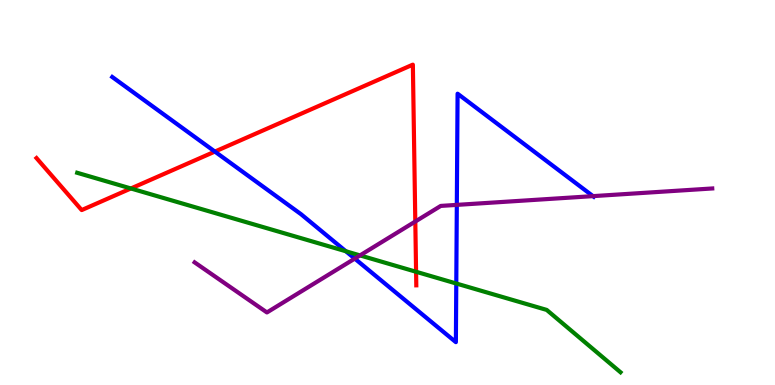[{'lines': ['blue', 'red'], 'intersections': [{'x': 2.77, 'y': 6.06}]}, {'lines': ['green', 'red'], 'intersections': [{'x': 1.69, 'y': 5.1}, {'x': 5.37, 'y': 2.94}]}, {'lines': ['purple', 'red'], 'intersections': [{'x': 5.36, 'y': 4.25}]}, {'lines': ['blue', 'green'], 'intersections': [{'x': 4.46, 'y': 3.47}, {'x': 5.89, 'y': 2.64}]}, {'lines': ['blue', 'purple'], 'intersections': [{'x': 4.58, 'y': 3.28}, {'x': 5.89, 'y': 4.68}, {'x': 7.65, 'y': 4.91}]}, {'lines': ['green', 'purple'], 'intersections': [{'x': 4.65, 'y': 3.37}]}]